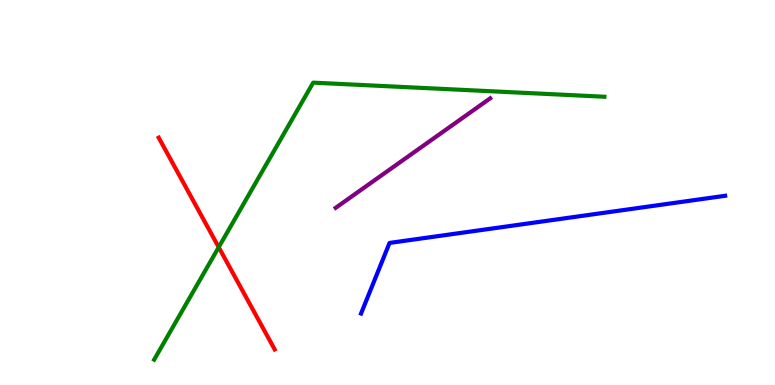[{'lines': ['blue', 'red'], 'intersections': []}, {'lines': ['green', 'red'], 'intersections': [{'x': 2.82, 'y': 3.58}]}, {'lines': ['purple', 'red'], 'intersections': []}, {'lines': ['blue', 'green'], 'intersections': []}, {'lines': ['blue', 'purple'], 'intersections': []}, {'lines': ['green', 'purple'], 'intersections': []}]